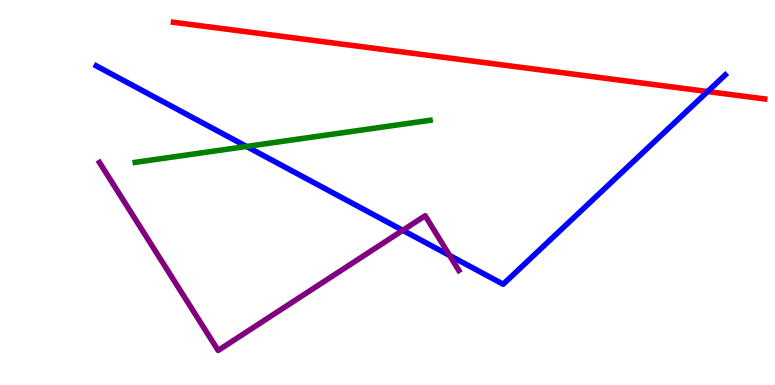[{'lines': ['blue', 'red'], 'intersections': [{'x': 9.13, 'y': 7.62}]}, {'lines': ['green', 'red'], 'intersections': []}, {'lines': ['purple', 'red'], 'intersections': []}, {'lines': ['blue', 'green'], 'intersections': [{'x': 3.18, 'y': 6.2}]}, {'lines': ['blue', 'purple'], 'intersections': [{'x': 5.2, 'y': 4.02}, {'x': 5.8, 'y': 3.36}]}, {'lines': ['green', 'purple'], 'intersections': []}]